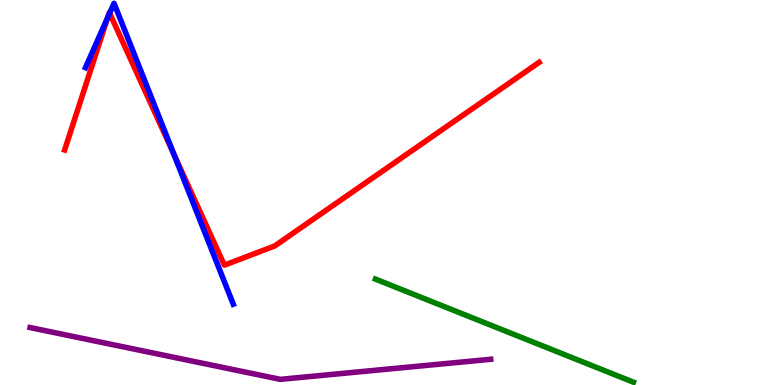[{'lines': ['blue', 'red'], 'intersections': [{'x': 1.39, 'y': 9.55}, {'x': 1.41, 'y': 9.66}, {'x': 2.24, 'y': 6.0}]}, {'lines': ['green', 'red'], 'intersections': []}, {'lines': ['purple', 'red'], 'intersections': []}, {'lines': ['blue', 'green'], 'intersections': []}, {'lines': ['blue', 'purple'], 'intersections': []}, {'lines': ['green', 'purple'], 'intersections': []}]